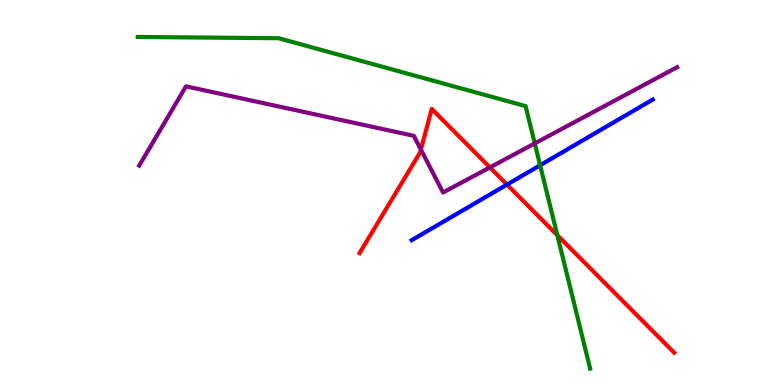[{'lines': ['blue', 'red'], 'intersections': [{'x': 6.54, 'y': 5.21}]}, {'lines': ['green', 'red'], 'intersections': [{'x': 7.19, 'y': 3.89}]}, {'lines': ['purple', 'red'], 'intersections': [{'x': 5.43, 'y': 6.11}, {'x': 6.32, 'y': 5.65}]}, {'lines': ['blue', 'green'], 'intersections': [{'x': 6.97, 'y': 5.71}]}, {'lines': ['blue', 'purple'], 'intersections': []}, {'lines': ['green', 'purple'], 'intersections': [{'x': 6.9, 'y': 6.28}]}]